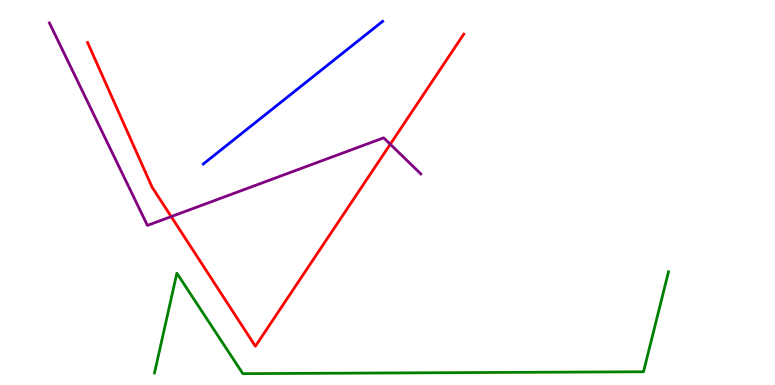[{'lines': ['blue', 'red'], 'intersections': []}, {'lines': ['green', 'red'], 'intersections': []}, {'lines': ['purple', 'red'], 'intersections': [{'x': 2.21, 'y': 4.37}, {'x': 5.04, 'y': 6.25}]}, {'lines': ['blue', 'green'], 'intersections': []}, {'lines': ['blue', 'purple'], 'intersections': []}, {'lines': ['green', 'purple'], 'intersections': []}]